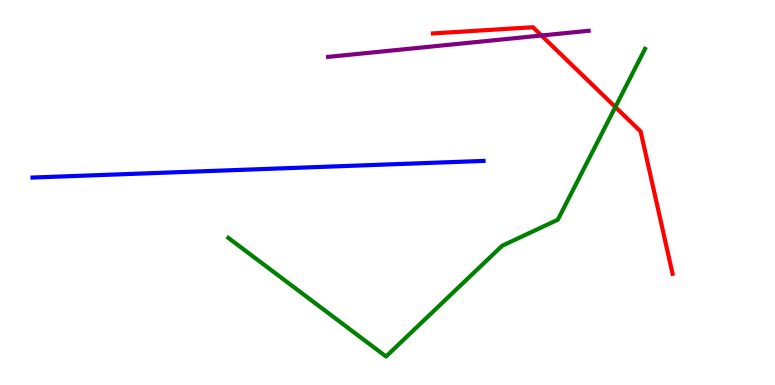[{'lines': ['blue', 'red'], 'intersections': []}, {'lines': ['green', 'red'], 'intersections': [{'x': 7.94, 'y': 7.22}]}, {'lines': ['purple', 'red'], 'intersections': [{'x': 6.99, 'y': 9.08}]}, {'lines': ['blue', 'green'], 'intersections': []}, {'lines': ['blue', 'purple'], 'intersections': []}, {'lines': ['green', 'purple'], 'intersections': []}]